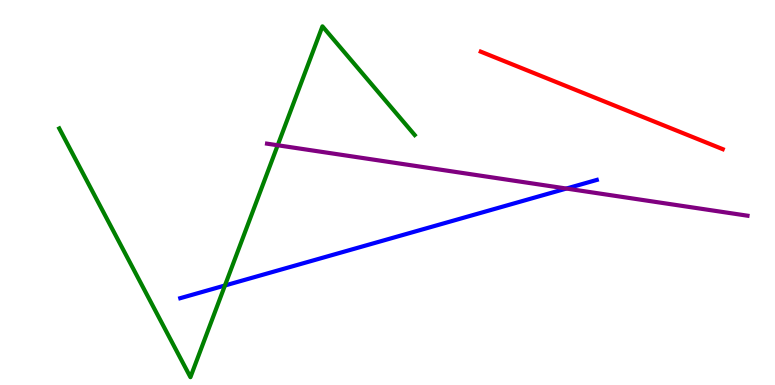[{'lines': ['blue', 'red'], 'intersections': []}, {'lines': ['green', 'red'], 'intersections': []}, {'lines': ['purple', 'red'], 'intersections': []}, {'lines': ['blue', 'green'], 'intersections': [{'x': 2.9, 'y': 2.58}]}, {'lines': ['blue', 'purple'], 'intersections': [{'x': 7.31, 'y': 5.1}]}, {'lines': ['green', 'purple'], 'intersections': [{'x': 3.58, 'y': 6.23}]}]